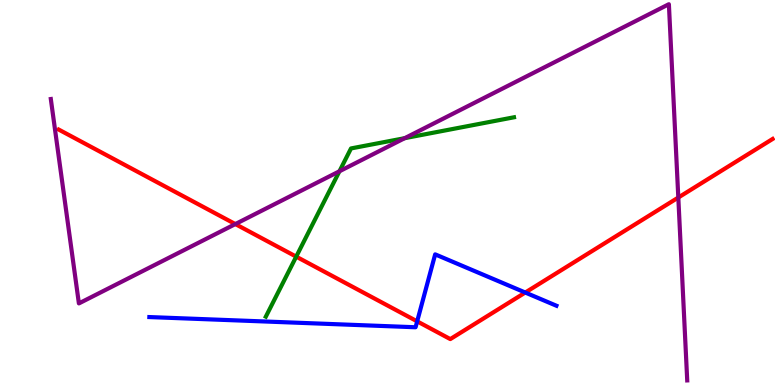[{'lines': ['blue', 'red'], 'intersections': [{'x': 5.38, 'y': 1.65}, {'x': 6.78, 'y': 2.4}]}, {'lines': ['green', 'red'], 'intersections': [{'x': 3.82, 'y': 3.33}]}, {'lines': ['purple', 'red'], 'intersections': [{'x': 3.04, 'y': 4.18}, {'x': 8.75, 'y': 4.87}]}, {'lines': ['blue', 'green'], 'intersections': []}, {'lines': ['blue', 'purple'], 'intersections': []}, {'lines': ['green', 'purple'], 'intersections': [{'x': 4.38, 'y': 5.55}, {'x': 5.22, 'y': 6.41}]}]